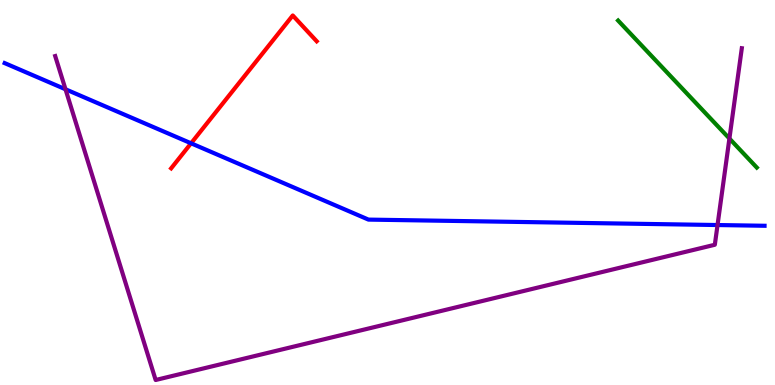[{'lines': ['blue', 'red'], 'intersections': [{'x': 2.47, 'y': 6.28}]}, {'lines': ['green', 'red'], 'intersections': []}, {'lines': ['purple', 'red'], 'intersections': []}, {'lines': ['blue', 'green'], 'intersections': []}, {'lines': ['blue', 'purple'], 'intersections': [{'x': 0.845, 'y': 7.68}, {'x': 9.26, 'y': 4.15}]}, {'lines': ['green', 'purple'], 'intersections': [{'x': 9.41, 'y': 6.4}]}]